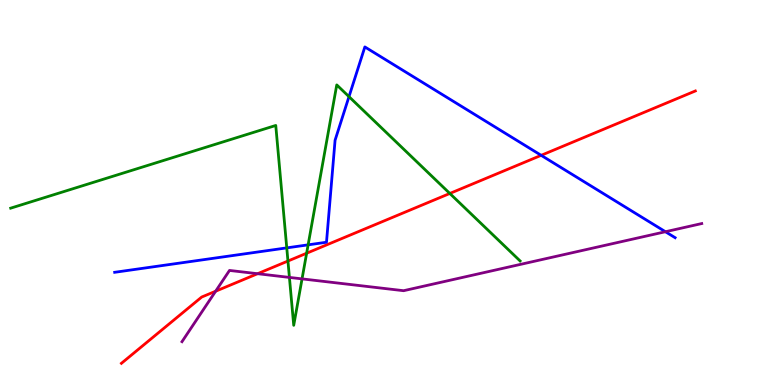[{'lines': ['blue', 'red'], 'intersections': [{'x': 6.98, 'y': 5.97}]}, {'lines': ['green', 'red'], 'intersections': [{'x': 3.72, 'y': 3.22}, {'x': 3.96, 'y': 3.42}, {'x': 5.8, 'y': 4.98}]}, {'lines': ['purple', 'red'], 'intersections': [{'x': 2.78, 'y': 2.44}, {'x': 3.32, 'y': 2.89}]}, {'lines': ['blue', 'green'], 'intersections': [{'x': 3.7, 'y': 3.56}, {'x': 3.98, 'y': 3.64}, {'x': 4.5, 'y': 7.49}]}, {'lines': ['blue', 'purple'], 'intersections': [{'x': 8.59, 'y': 3.98}]}, {'lines': ['green', 'purple'], 'intersections': [{'x': 3.73, 'y': 2.79}, {'x': 3.9, 'y': 2.76}]}]